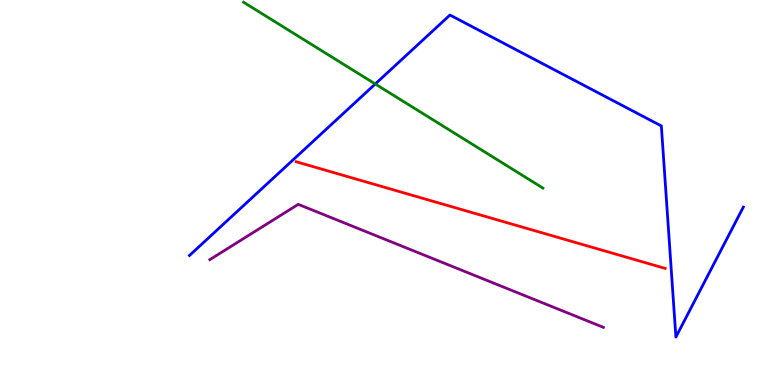[{'lines': ['blue', 'red'], 'intersections': []}, {'lines': ['green', 'red'], 'intersections': []}, {'lines': ['purple', 'red'], 'intersections': []}, {'lines': ['blue', 'green'], 'intersections': [{'x': 4.84, 'y': 7.82}]}, {'lines': ['blue', 'purple'], 'intersections': []}, {'lines': ['green', 'purple'], 'intersections': []}]